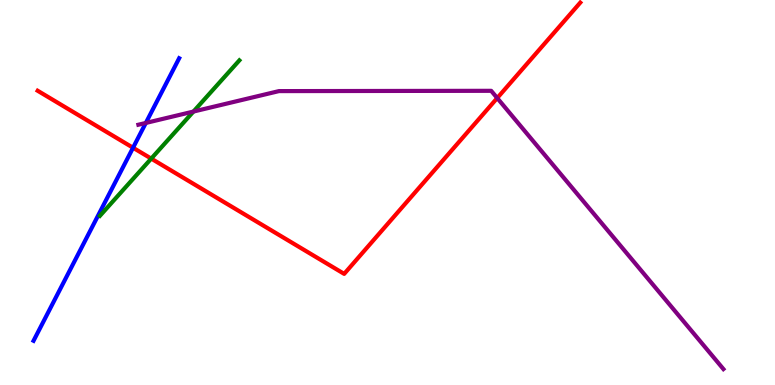[{'lines': ['blue', 'red'], 'intersections': [{'x': 1.72, 'y': 6.16}]}, {'lines': ['green', 'red'], 'intersections': [{'x': 1.95, 'y': 5.88}]}, {'lines': ['purple', 'red'], 'intersections': [{'x': 6.42, 'y': 7.45}]}, {'lines': ['blue', 'green'], 'intersections': []}, {'lines': ['blue', 'purple'], 'intersections': [{'x': 1.88, 'y': 6.81}]}, {'lines': ['green', 'purple'], 'intersections': [{'x': 2.5, 'y': 7.1}]}]